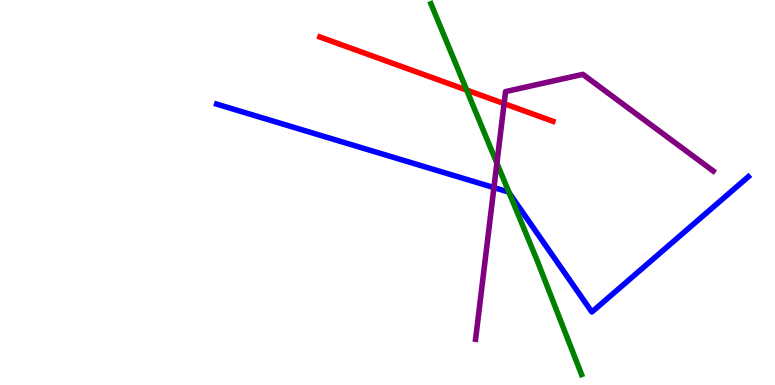[{'lines': ['blue', 'red'], 'intersections': []}, {'lines': ['green', 'red'], 'intersections': [{'x': 6.02, 'y': 7.66}]}, {'lines': ['purple', 'red'], 'intersections': [{'x': 6.5, 'y': 7.31}]}, {'lines': ['blue', 'green'], 'intersections': [{'x': 6.57, 'y': 4.98}]}, {'lines': ['blue', 'purple'], 'intersections': [{'x': 6.37, 'y': 5.13}]}, {'lines': ['green', 'purple'], 'intersections': [{'x': 6.41, 'y': 5.76}]}]